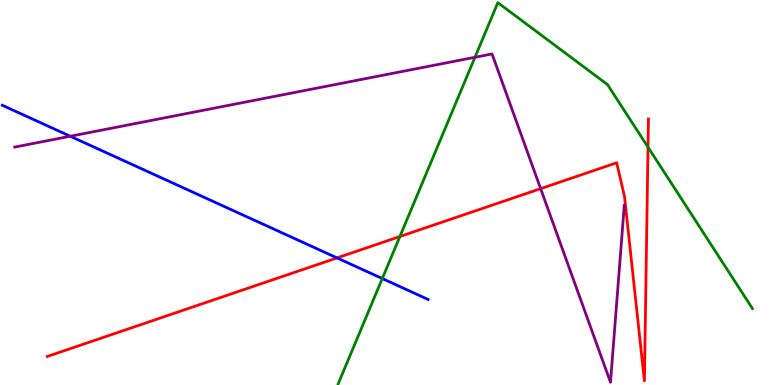[{'lines': ['blue', 'red'], 'intersections': [{'x': 4.35, 'y': 3.3}]}, {'lines': ['green', 'red'], 'intersections': [{'x': 5.16, 'y': 3.86}, {'x': 8.36, 'y': 6.18}]}, {'lines': ['purple', 'red'], 'intersections': [{'x': 6.98, 'y': 5.1}]}, {'lines': ['blue', 'green'], 'intersections': [{'x': 4.93, 'y': 2.76}]}, {'lines': ['blue', 'purple'], 'intersections': [{'x': 0.906, 'y': 6.46}]}, {'lines': ['green', 'purple'], 'intersections': [{'x': 6.13, 'y': 8.51}]}]